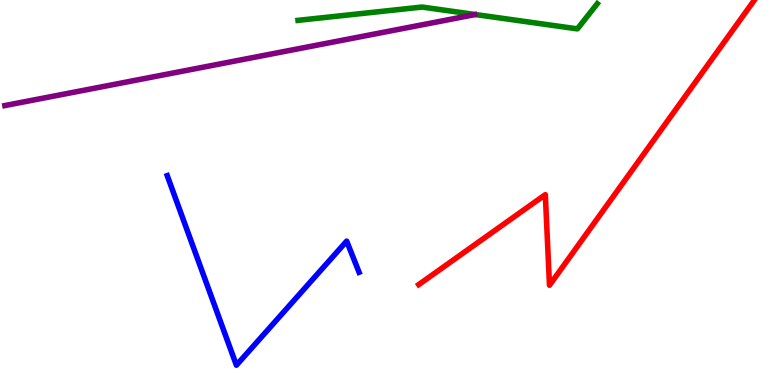[{'lines': ['blue', 'red'], 'intersections': []}, {'lines': ['green', 'red'], 'intersections': []}, {'lines': ['purple', 'red'], 'intersections': []}, {'lines': ['blue', 'green'], 'intersections': []}, {'lines': ['blue', 'purple'], 'intersections': []}, {'lines': ['green', 'purple'], 'intersections': []}]